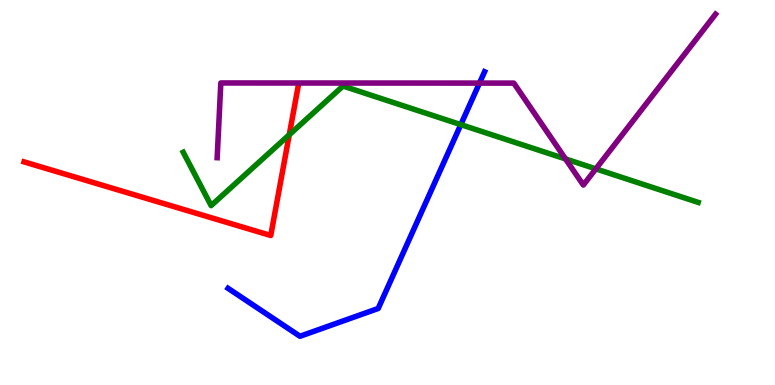[{'lines': ['blue', 'red'], 'intersections': []}, {'lines': ['green', 'red'], 'intersections': [{'x': 3.73, 'y': 6.5}]}, {'lines': ['purple', 'red'], 'intersections': []}, {'lines': ['blue', 'green'], 'intersections': [{'x': 5.95, 'y': 6.76}]}, {'lines': ['blue', 'purple'], 'intersections': [{'x': 6.19, 'y': 7.84}]}, {'lines': ['green', 'purple'], 'intersections': [{'x': 7.3, 'y': 5.87}, {'x': 7.69, 'y': 5.61}]}]